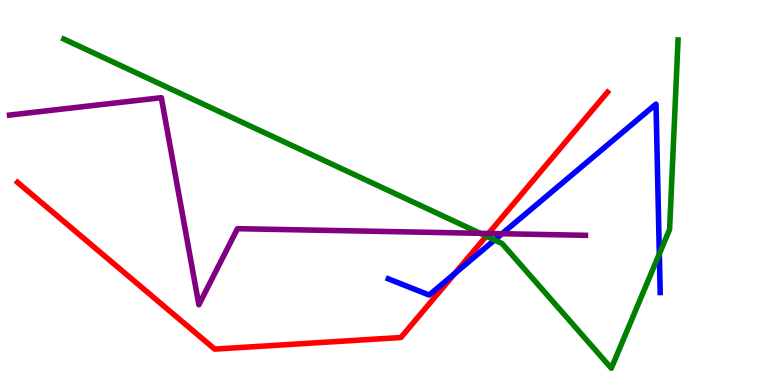[{'lines': ['blue', 'red'], 'intersections': [{'x': 5.87, 'y': 2.9}]}, {'lines': ['green', 'red'], 'intersections': [{'x': 6.27, 'y': 3.87}]}, {'lines': ['purple', 'red'], 'intersections': [{'x': 6.3, 'y': 3.94}]}, {'lines': ['blue', 'green'], 'intersections': [{'x': 6.38, 'y': 3.77}, {'x': 8.51, 'y': 3.41}]}, {'lines': ['blue', 'purple'], 'intersections': [{'x': 6.48, 'y': 3.93}]}, {'lines': ['green', 'purple'], 'intersections': [{'x': 6.2, 'y': 3.94}]}]